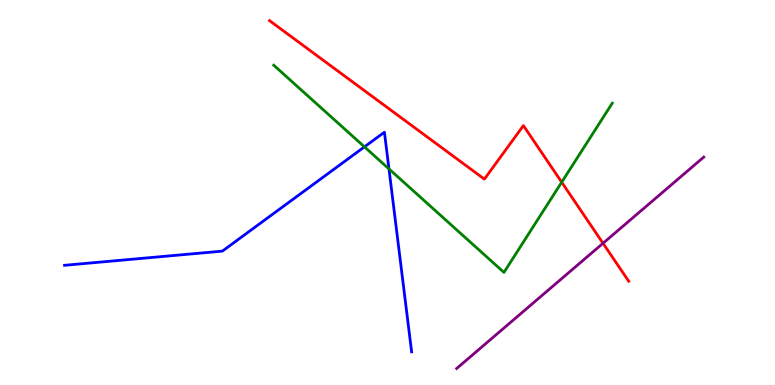[{'lines': ['blue', 'red'], 'intersections': []}, {'lines': ['green', 'red'], 'intersections': [{'x': 7.25, 'y': 5.27}]}, {'lines': ['purple', 'red'], 'intersections': [{'x': 7.78, 'y': 3.68}]}, {'lines': ['blue', 'green'], 'intersections': [{'x': 4.7, 'y': 6.19}, {'x': 5.02, 'y': 5.61}]}, {'lines': ['blue', 'purple'], 'intersections': []}, {'lines': ['green', 'purple'], 'intersections': []}]